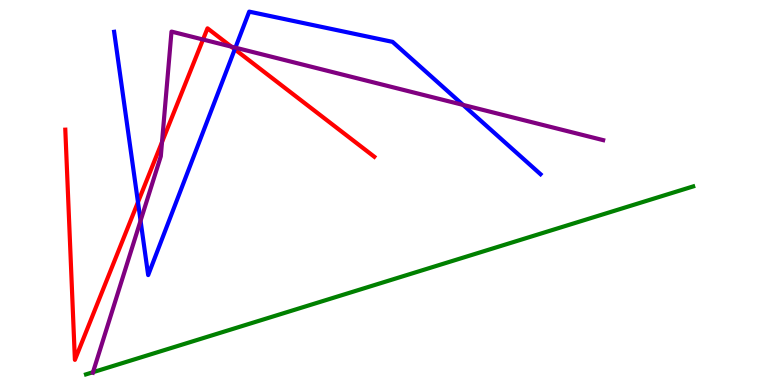[{'lines': ['blue', 'red'], 'intersections': [{'x': 1.78, 'y': 4.75}, {'x': 3.03, 'y': 8.72}]}, {'lines': ['green', 'red'], 'intersections': []}, {'lines': ['purple', 'red'], 'intersections': [{'x': 2.09, 'y': 6.31}, {'x': 2.62, 'y': 8.97}, {'x': 2.98, 'y': 8.79}]}, {'lines': ['blue', 'green'], 'intersections': []}, {'lines': ['blue', 'purple'], 'intersections': [{'x': 1.81, 'y': 4.27}, {'x': 3.04, 'y': 8.76}, {'x': 5.97, 'y': 7.28}]}, {'lines': ['green', 'purple'], 'intersections': [{'x': 1.2, 'y': 0.332}]}]